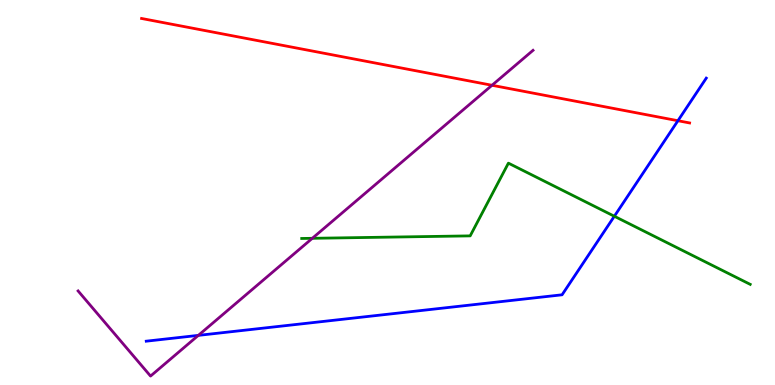[{'lines': ['blue', 'red'], 'intersections': [{'x': 8.75, 'y': 6.86}]}, {'lines': ['green', 'red'], 'intersections': []}, {'lines': ['purple', 'red'], 'intersections': [{'x': 6.35, 'y': 7.79}]}, {'lines': ['blue', 'green'], 'intersections': [{'x': 7.93, 'y': 4.38}]}, {'lines': ['blue', 'purple'], 'intersections': [{'x': 2.56, 'y': 1.29}]}, {'lines': ['green', 'purple'], 'intersections': [{'x': 4.03, 'y': 3.81}]}]